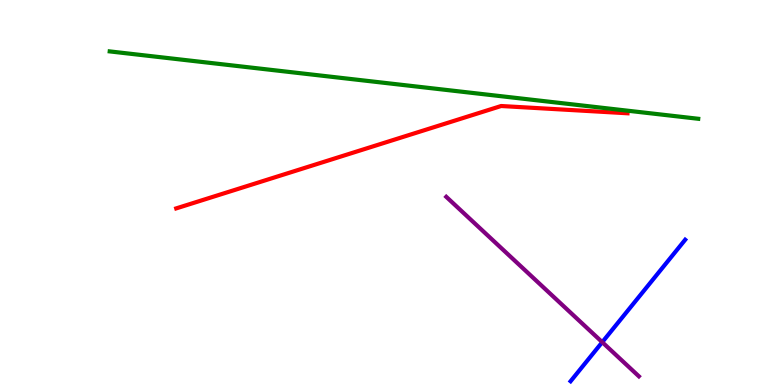[{'lines': ['blue', 'red'], 'intersections': []}, {'lines': ['green', 'red'], 'intersections': []}, {'lines': ['purple', 'red'], 'intersections': []}, {'lines': ['blue', 'green'], 'intersections': []}, {'lines': ['blue', 'purple'], 'intersections': [{'x': 7.77, 'y': 1.11}]}, {'lines': ['green', 'purple'], 'intersections': []}]